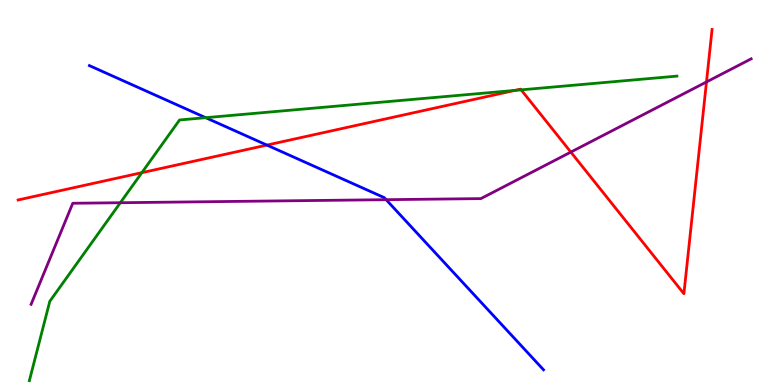[{'lines': ['blue', 'red'], 'intersections': [{'x': 3.44, 'y': 6.23}]}, {'lines': ['green', 'red'], 'intersections': [{'x': 1.83, 'y': 5.52}, {'x': 6.64, 'y': 7.65}, {'x': 6.72, 'y': 7.67}]}, {'lines': ['purple', 'red'], 'intersections': [{'x': 7.37, 'y': 6.05}, {'x': 9.12, 'y': 7.87}]}, {'lines': ['blue', 'green'], 'intersections': [{'x': 2.65, 'y': 6.94}]}, {'lines': ['blue', 'purple'], 'intersections': [{'x': 4.98, 'y': 4.81}]}, {'lines': ['green', 'purple'], 'intersections': [{'x': 1.55, 'y': 4.73}]}]